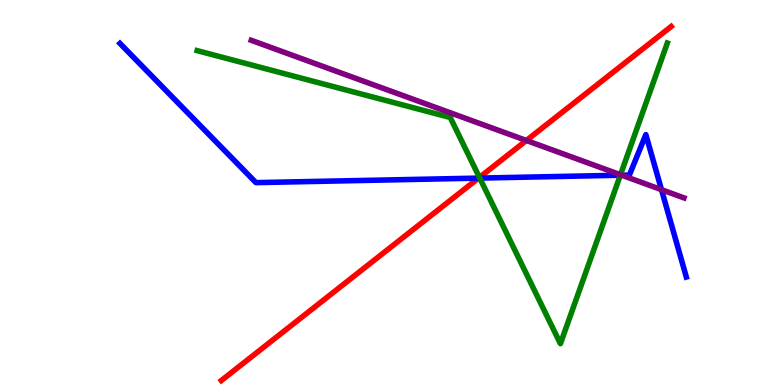[{'lines': ['blue', 'red'], 'intersections': [{'x': 6.17, 'y': 5.37}]}, {'lines': ['green', 'red'], 'intersections': [{'x': 6.19, 'y': 5.39}]}, {'lines': ['purple', 'red'], 'intersections': [{'x': 6.79, 'y': 6.35}]}, {'lines': ['blue', 'green'], 'intersections': [{'x': 6.19, 'y': 5.37}, {'x': 8.0, 'y': 5.45}]}, {'lines': ['blue', 'purple'], 'intersections': [{'x': 8.02, 'y': 5.45}, {'x': 8.54, 'y': 5.07}]}, {'lines': ['green', 'purple'], 'intersections': [{'x': 8.01, 'y': 5.46}]}]